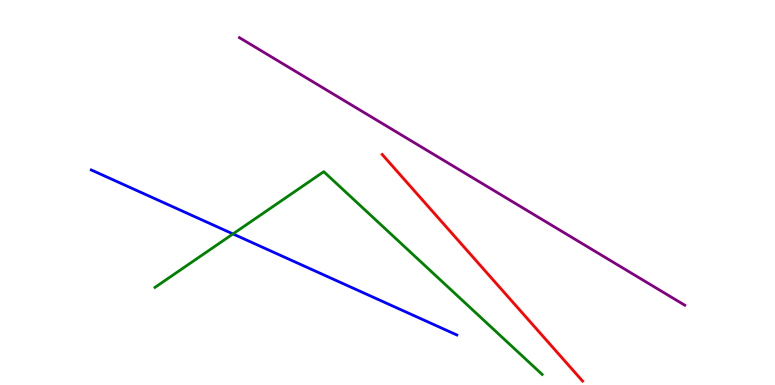[{'lines': ['blue', 'red'], 'intersections': []}, {'lines': ['green', 'red'], 'intersections': []}, {'lines': ['purple', 'red'], 'intersections': []}, {'lines': ['blue', 'green'], 'intersections': [{'x': 3.01, 'y': 3.92}]}, {'lines': ['blue', 'purple'], 'intersections': []}, {'lines': ['green', 'purple'], 'intersections': []}]